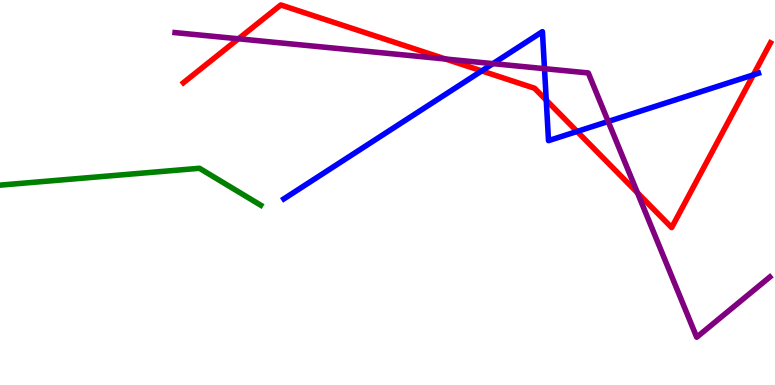[{'lines': ['blue', 'red'], 'intersections': [{'x': 6.22, 'y': 8.16}, {'x': 7.05, 'y': 7.4}, {'x': 7.45, 'y': 6.59}, {'x': 9.72, 'y': 8.06}]}, {'lines': ['green', 'red'], 'intersections': []}, {'lines': ['purple', 'red'], 'intersections': [{'x': 3.08, 'y': 8.99}, {'x': 5.75, 'y': 8.47}, {'x': 8.23, 'y': 4.99}]}, {'lines': ['blue', 'green'], 'intersections': []}, {'lines': ['blue', 'purple'], 'intersections': [{'x': 6.36, 'y': 8.35}, {'x': 7.03, 'y': 8.22}, {'x': 7.85, 'y': 6.84}]}, {'lines': ['green', 'purple'], 'intersections': []}]